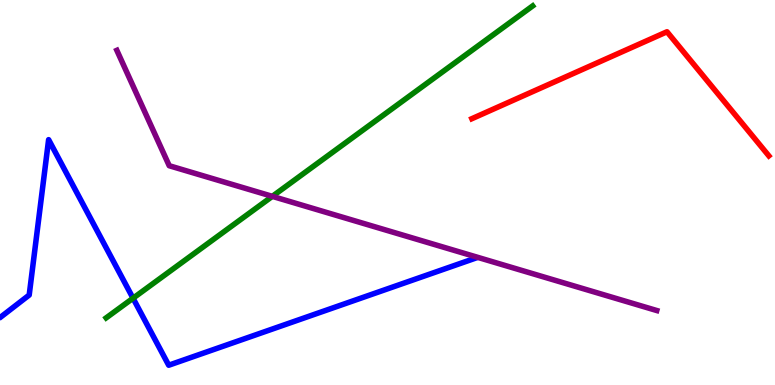[{'lines': ['blue', 'red'], 'intersections': []}, {'lines': ['green', 'red'], 'intersections': []}, {'lines': ['purple', 'red'], 'intersections': []}, {'lines': ['blue', 'green'], 'intersections': [{'x': 1.72, 'y': 2.25}]}, {'lines': ['blue', 'purple'], 'intersections': []}, {'lines': ['green', 'purple'], 'intersections': [{'x': 3.51, 'y': 4.9}]}]